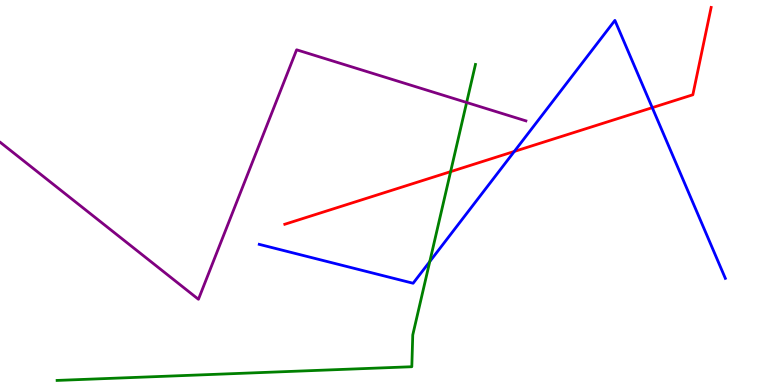[{'lines': ['blue', 'red'], 'intersections': [{'x': 6.64, 'y': 6.07}, {'x': 8.42, 'y': 7.2}]}, {'lines': ['green', 'red'], 'intersections': [{'x': 5.81, 'y': 5.54}]}, {'lines': ['purple', 'red'], 'intersections': []}, {'lines': ['blue', 'green'], 'intersections': [{'x': 5.55, 'y': 3.21}]}, {'lines': ['blue', 'purple'], 'intersections': []}, {'lines': ['green', 'purple'], 'intersections': [{'x': 6.02, 'y': 7.34}]}]